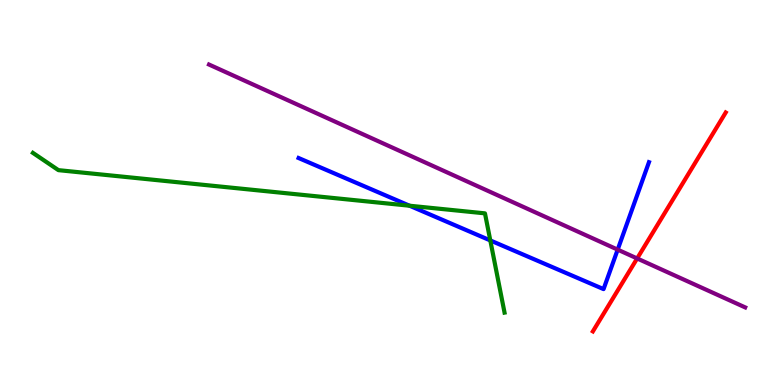[{'lines': ['blue', 'red'], 'intersections': []}, {'lines': ['green', 'red'], 'intersections': []}, {'lines': ['purple', 'red'], 'intersections': [{'x': 8.22, 'y': 3.29}]}, {'lines': ['blue', 'green'], 'intersections': [{'x': 5.28, 'y': 4.66}, {'x': 6.33, 'y': 3.76}]}, {'lines': ['blue', 'purple'], 'intersections': [{'x': 7.97, 'y': 3.52}]}, {'lines': ['green', 'purple'], 'intersections': []}]